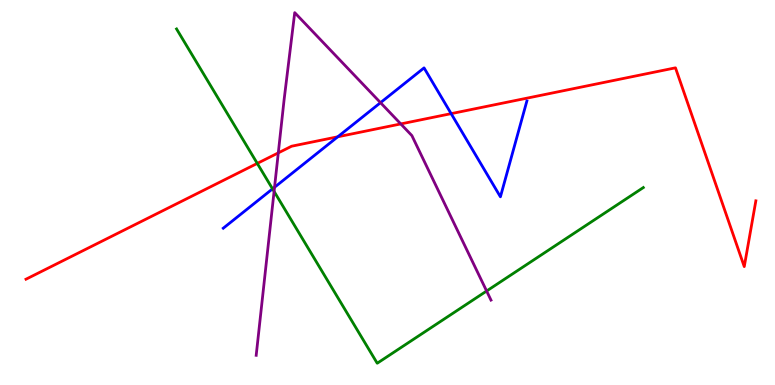[{'lines': ['blue', 'red'], 'intersections': [{'x': 4.36, 'y': 6.45}, {'x': 5.82, 'y': 7.05}]}, {'lines': ['green', 'red'], 'intersections': [{'x': 3.32, 'y': 5.76}]}, {'lines': ['purple', 'red'], 'intersections': [{'x': 3.59, 'y': 6.03}, {'x': 5.17, 'y': 6.78}]}, {'lines': ['blue', 'green'], 'intersections': [{'x': 3.52, 'y': 5.09}]}, {'lines': ['blue', 'purple'], 'intersections': [{'x': 3.54, 'y': 5.14}, {'x': 4.91, 'y': 7.33}]}, {'lines': ['green', 'purple'], 'intersections': [{'x': 3.54, 'y': 5.03}, {'x': 6.28, 'y': 2.44}]}]